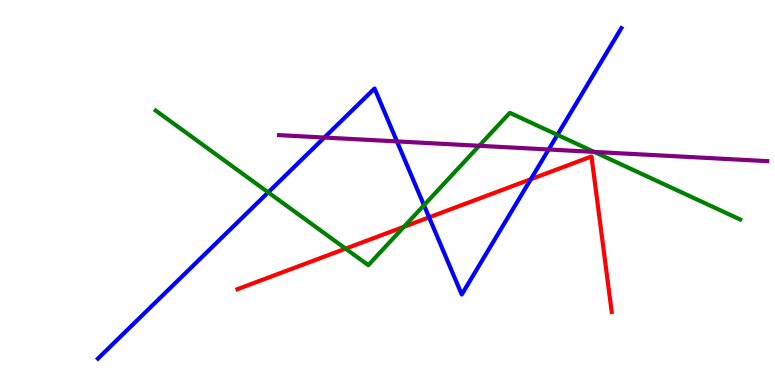[{'lines': ['blue', 'red'], 'intersections': [{'x': 5.54, 'y': 4.35}, {'x': 6.85, 'y': 5.35}]}, {'lines': ['green', 'red'], 'intersections': [{'x': 4.46, 'y': 3.54}, {'x': 5.21, 'y': 4.11}]}, {'lines': ['purple', 'red'], 'intersections': []}, {'lines': ['blue', 'green'], 'intersections': [{'x': 3.46, 'y': 5.0}, {'x': 5.47, 'y': 4.67}, {'x': 7.19, 'y': 6.5}]}, {'lines': ['blue', 'purple'], 'intersections': [{'x': 4.19, 'y': 6.43}, {'x': 5.12, 'y': 6.33}, {'x': 7.08, 'y': 6.12}]}, {'lines': ['green', 'purple'], 'intersections': [{'x': 6.18, 'y': 6.21}, {'x': 7.67, 'y': 6.05}]}]